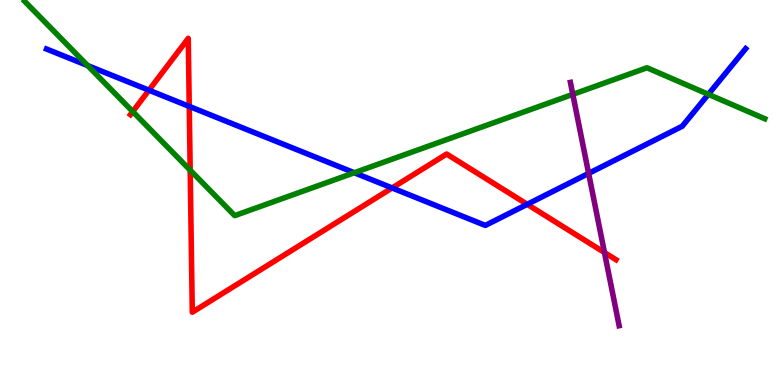[{'lines': ['blue', 'red'], 'intersections': [{'x': 1.92, 'y': 7.66}, {'x': 2.44, 'y': 7.24}, {'x': 5.06, 'y': 5.12}, {'x': 6.8, 'y': 4.69}]}, {'lines': ['green', 'red'], 'intersections': [{'x': 1.71, 'y': 7.1}, {'x': 2.45, 'y': 5.58}]}, {'lines': ['purple', 'red'], 'intersections': [{'x': 7.8, 'y': 3.44}]}, {'lines': ['blue', 'green'], 'intersections': [{'x': 1.13, 'y': 8.3}, {'x': 4.57, 'y': 5.51}, {'x': 9.14, 'y': 7.55}]}, {'lines': ['blue', 'purple'], 'intersections': [{'x': 7.6, 'y': 5.5}]}, {'lines': ['green', 'purple'], 'intersections': [{'x': 7.39, 'y': 7.55}]}]